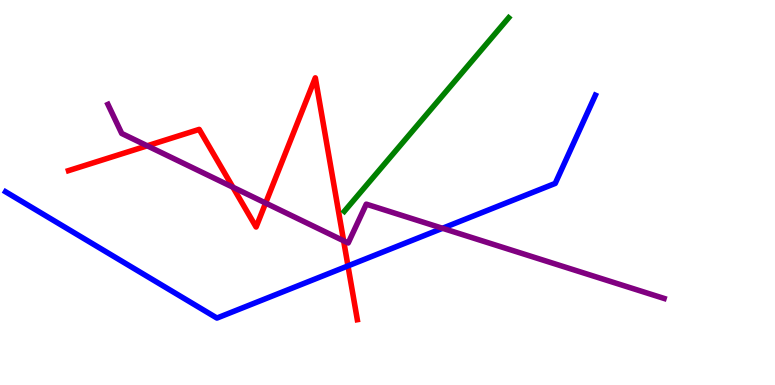[{'lines': ['blue', 'red'], 'intersections': [{'x': 4.49, 'y': 3.09}]}, {'lines': ['green', 'red'], 'intersections': []}, {'lines': ['purple', 'red'], 'intersections': [{'x': 1.9, 'y': 6.21}, {'x': 3.01, 'y': 5.14}, {'x': 3.43, 'y': 4.73}, {'x': 4.43, 'y': 3.75}]}, {'lines': ['blue', 'green'], 'intersections': []}, {'lines': ['blue', 'purple'], 'intersections': [{'x': 5.71, 'y': 4.07}]}, {'lines': ['green', 'purple'], 'intersections': []}]